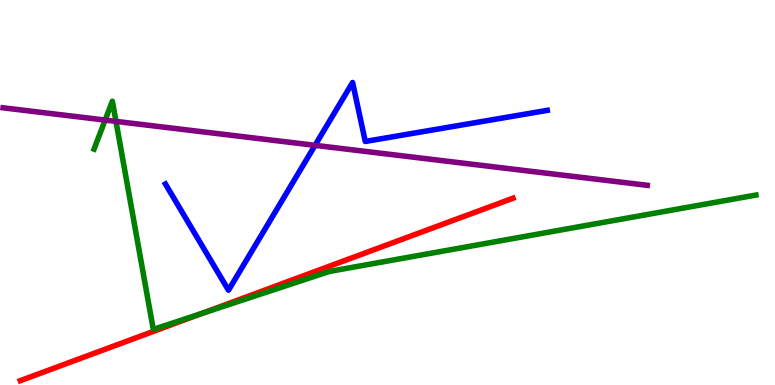[{'lines': ['blue', 'red'], 'intersections': []}, {'lines': ['green', 'red'], 'intersections': [{'x': 2.6, 'y': 1.86}]}, {'lines': ['purple', 'red'], 'intersections': []}, {'lines': ['blue', 'green'], 'intersections': []}, {'lines': ['blue', 'purple'], 'intersections': [{'x': 4.07, 'y': 6.22}]}, {'lines': ['green', 'purple'], 'intersections': [{'x': 1.36, 'y': 6.88}, {'x': 1.5, 'y': 6.85}]}]